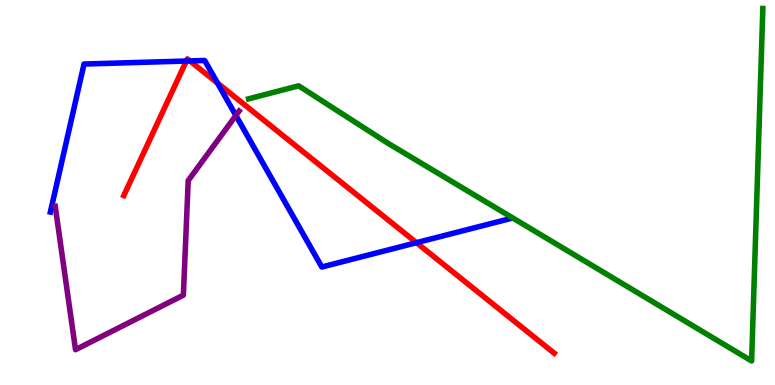[{'lines': ['blue', 'red'], 'intersections': [{'x': 2.4, 'y': 8.41}, {'x': 2.45, 'y': 8.42}, {'x': 2.81, 'y': 7.84}, {'x': 5.37, 'y': 3.7}]}, {'lines': ['green', 'red'], 'intersections': []}, {'lines': ['purple', 'red'], 'intersections': []}, {'lines': ['blue', 'green'], 'intersections': []}, {'lines': ['blue', 'purple'], 'intersections': [{'x': 3.04, 'y': 7.0}]}, {'lines': ['green', 'purple'], 'intersections': []}]